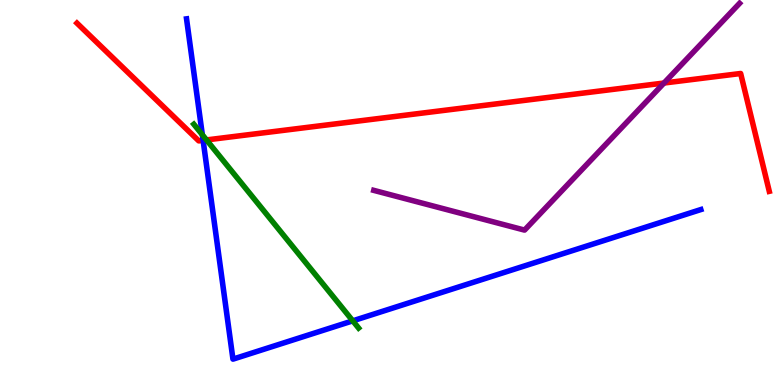[{'lines': ['blue', 'red'], 'intersections': [{'x': 2.62, 'y': 6.35}]}, {'lines': ['green', 'red'], 'intersections': [{'x': 2.66, 'y': 6.37}]}, {'lines': ['purple', 'red'], 'intersections': [{'x': 8.57, 'y': 7.84}]}, {'lines': ['blue', 'green'], 'intersections': [{'x': 2.61, 'y': 6.5}, {'x': 4.55, 'y': 1.67}]}, {'lines': ['blue', 'purple'], 'intersections': []}, {'lines': ['green', 'purple'], 'intersections': []}]